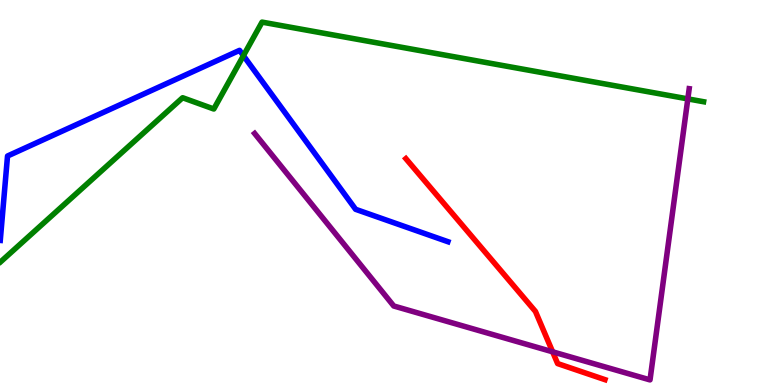[{'lines': ['blue', 'red'], 'intersections': []}, {'lines': ['green', 'red'], 'intersections': []}, {'lines': ['purple', 'red'], 'intersections': [{'x': 7.13, 'y': 0.862}]}, {'lines': ['blue', 'green'], 'intersections': [{'x': 3.14, 'y': 8.55}]}, {'lines': ['blue', 'purple'], 'intersections': []}, {'lines': ['green', 'purple'], 'intersections': [{'x': 8.88, 'y': 7.43}]}]